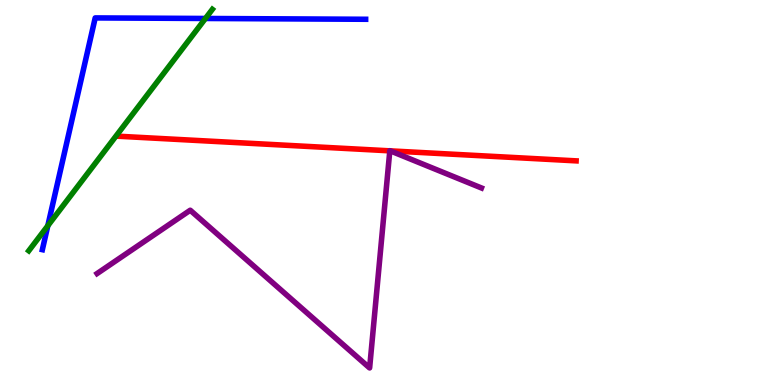[{'lines': ['blue', 'red'], 'intersections': []}, {'lines': ['green', 'red'], 'intersections': []}, {'lines': ['purple', 'red'], 'intersections': [{'x': 5.03, 'y': 6.08}, {'x': 5.04, 'y': 6.08}]}, {'lines': ['blue', 'green'], 'intersections': [{'x': 0.617, 'y': 4.14}, {'x': 2.65, 'y': 9.52}]}, {'lines': ['blue', 'purple'], 'intersections': []}, {'lines': ['green', 'purple'], 'intersections': []}]